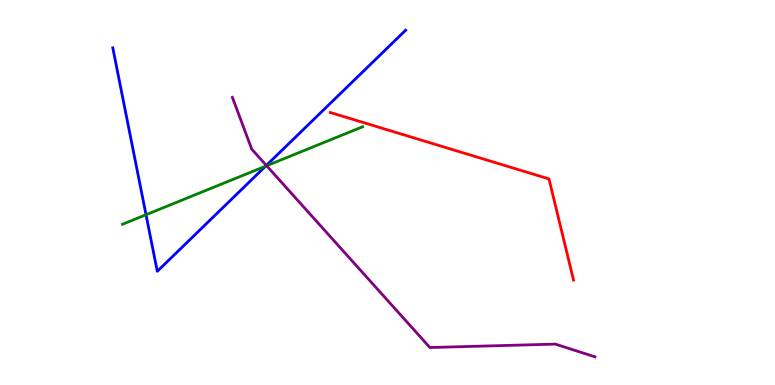[{'lines': ['blue', 'red'], 'intersections': []}, {'lines': ['green', 'red'], 'intersections': []}, {'lines': ['purple', 'red'], 'intersections': []}, {'lines': ['blue', 'green'], 'intersections': [{'x': 1.88, 'y': 4.42}, {'x': 3.43, 'y': 5.68}]}, {'lines': ['blue', 'purple'], 'intersections': [{'x': 3.44, 'y': 5.7}]}, {'lines': ['green', 'purple'], 'intersections': [{'x': 3.44, 'y': 5.69}]}]